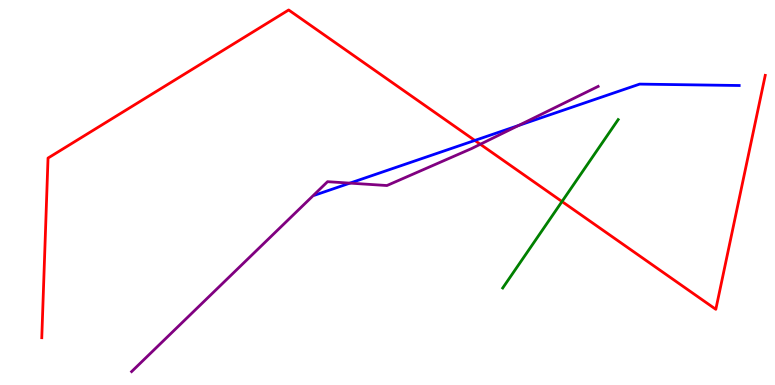[{'lines': ['blue', 'red'], 'intersections': [{'x': 6.13, 'y': 6.35}]}, {'lines': ['green', 'red'], 'intersections': [{'x': 7.25, 'y': 4.77}]}, {'lines': ['purple', 'red'], 'intersections': [{'x': 6.2, 'y': 6.25}]}, {'lines': ['blue', 'green'], 'intersections': []}, {'lines': ['blue', 'purple'], 'intersections': [{'x': 4.51, 'y': 5.24}, {'x': 6.69, 'y': 6.74}]}, {'lines': ['green', 'purple'], 'intersections': []}]